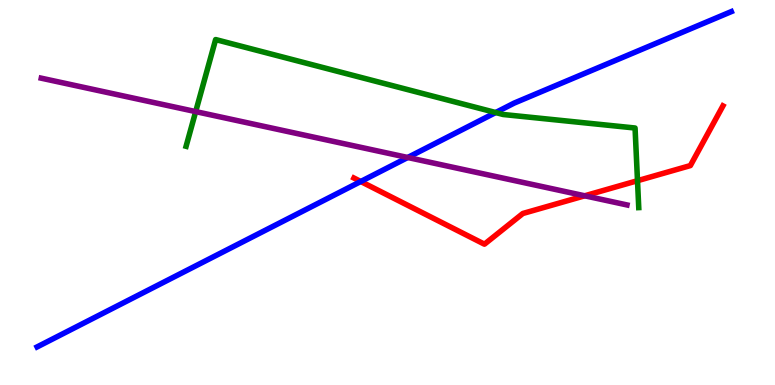[{'lines': ['blue', 'red'], 'intersections': [{'x': 4.66, 'y': 5.29}]}, {'lines': ['green', 'red'], 'intersections': [{'x': 8.23, 'y': 5.31}]}, {'lines': ['purple', 'red'], 'intersections': [{'x': 7.54, 'y': 4.91}]}, {'lines': ['blue', 'green'], 'intersections': [{'x': 6.4, 'y': 7.08}]}, {'lines': ['blue', 'purple'], 'intersections': [{'x': 5.26, 'y': 5.91}]}, {'lines': ['green', 'purple'], 'intersections': [{'x': 2.53, 'y': 7.1}]}]